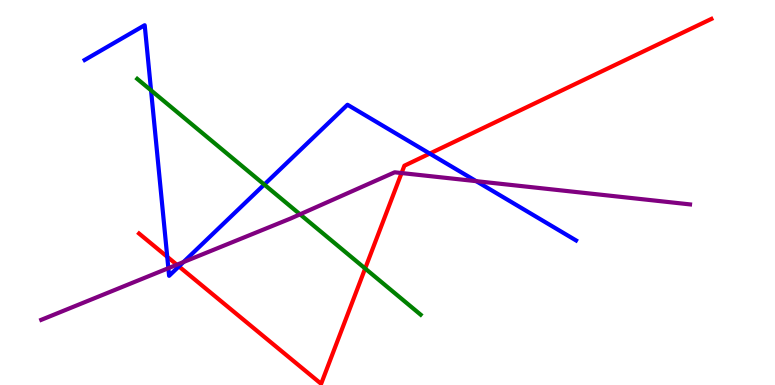[{'lines': ['blue', 'red'], 'intersections': [{'x': 2.16, 'y': 3.33}, {'x': 2.31, 'y': 3.08}, {'x': 5.55, 'y': 6.01}]}, {'lines': ['green', 'red'], 'intersections': [{'x': 4.71, 'y': 3.03}]}, {'lines': ['purple', 'red'], 'intersections': [{'x': 2.28, 'y': 3.12}, {'x': 5.18, 'y': 5.51}]}, {'lines': ['blue', 'green'], 'intersections': [{'x': 1.95, 'y': 7.65}, {'x': 3.41, 'y': 5.21}]}, {'lines': ['blue', 'purple'], 'intersections': [{'x': 2.17, 'y': 3.03}, {'x': 2.37, 'y': 3.19}, {'x': 6.14, 'y': 5.29}]}, {'lines': ['green', 'purple'], 'intersections': [{'x': 3.87, 'y': 4.43}]}]